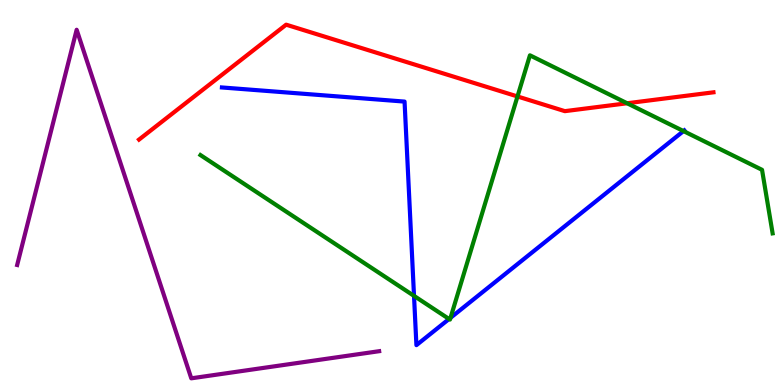[{'lines': ['blue', 'red'], 'intersections': []}, {'lines': ['green', 'red'], 'intersections': [{'x': 6.68, 'y': 7.49}, {'x': 8.09, 'y': 7.32}]}, {'lines': ['purple', 'red'], 'intersections': []}, {'lines': ['blue', 'green'], 'intersections': [{'x': 5.34, 'y': 2.31}, {'x': 5.79, 'y': 1.71}, {'x': 5.81, 'y': 1.75}, {'x': 8.82, 'y': 6.6}]}, {'lines': ['blue', 'purple'], 'intersections': []}, {'lines': ['green', 'purple'], 'intersections': []}]